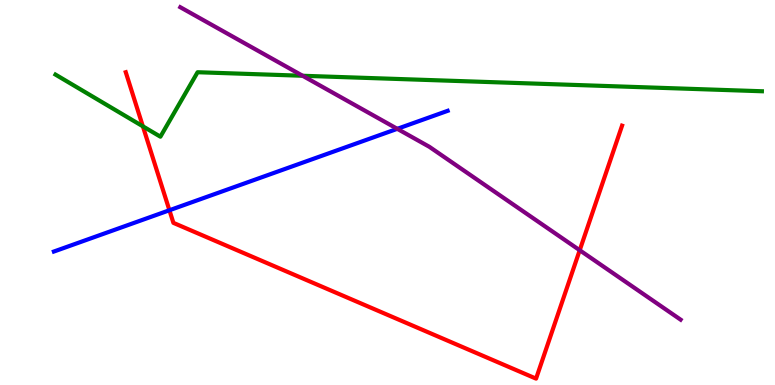[{'lines': ['blue', 'red'], 'intersections': [{'x': 2.19, 'y': 4.54}]}, {'lines': ['green', 'red'], 'intersections': [{'x': 1.84, 'y': 6.72}]}, {'lines': ['purple', 'red'], 'intersections': [{'x': 7.48, 'y': 3.5}]}, {'lines': ['blue', 'green'], 'intersections': []}, {'lines': ['blue', 'purple'], 'intersections': [{'x': 5.13, 'y': 6.65}]}, {'lines': ['green', 'purple'], 'intersections': [{'x': 3.9, 'y': 8.03}]}]